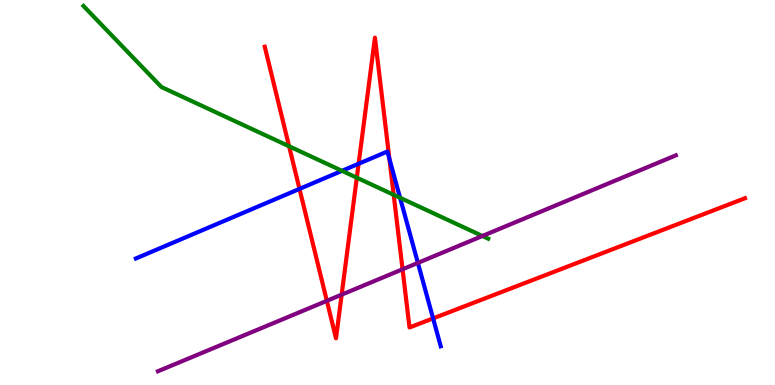[{'lines': ['blue', 'red'], 'intersections': [{'x': 3.86, 'y': 5.09}, {'x': 4.63, 'y': 5.75}, {'x': 5.02, 'y': 5.88}, {'x': 5.59, 'y': 1.73}]}, {'lines': ['green', 'red'], 'intersections': [{'x': 3.73, 'y': 6.2}, {'x': 4.6, 'y': 5.38}, {'x': 5.08, 'y': 4.94}]}, {'lines': ['purple', 'red'], 'intersections': [{'x': 4.22, 'y': 2.19}, {'x': 4.41, 'y': 2.35}, {'x': 5.19, 'y': 3.01}]}, {'lines': ['blue', 'green'], 'intersections': [{'x': 4.41, 'y': 5.56}, {'x': 5.16, 'y': 4.86}]}, {'lines': ['blue', 'purple'], 'intersections': [{'x': 5.39, 'y': 3.17}]}, {'lines': ['green', 'purple'], 'intersections': [{'x': 6.22, 'y': 3.87}]}]